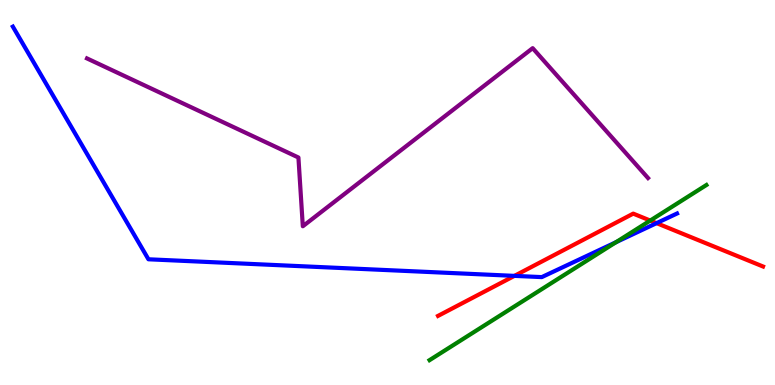[{'lines': ['blue', 'red'], 'intersections': [{'x': 6.64, 'y': 2.83}, {'x': 8.47, 'y': 4.2}]}, {'lines': ['green', 'red'], 'intersections': [{'x': 8.39, 'y': 4.27}]}, {'lines': ['purple', 'red'], 'intersections': []}, {'lines': ['blue', 'green'], 'intersections': [{'x': 7.95, 'y': 3.71}]}, {'lines': ['blue', 'purple'], 'intersections': []}, {'lines': ['green', 'purple'], 'intersections': []}]